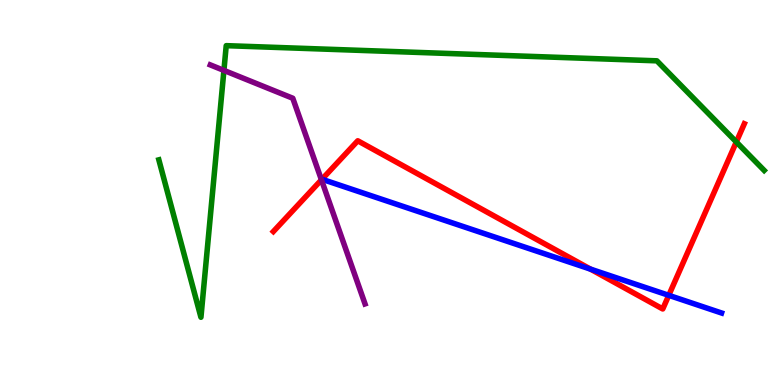[{'lines': ['blue', 'red'], 'intersections': [{'x': 7.62, 'y': 3.01}, {'x': 8.63, 'y': 2.33}]}, {'lines': ['green', 'red'], 'intersections': [{'x': 9.5, 'y': 6.31}]}, {'lines': ['purple', 'red'], 'intersections': [{'x': 4.15, 'y': 5.33}]}, {'lines': ['blue', 'green'], 'intersections': []}, {'lines': ['blue', 'purple'], 'intersections': []}, {'lines': ['green', 'purple'], 'intersections': [{'x': 2.89, 'y': 8.17}]}]